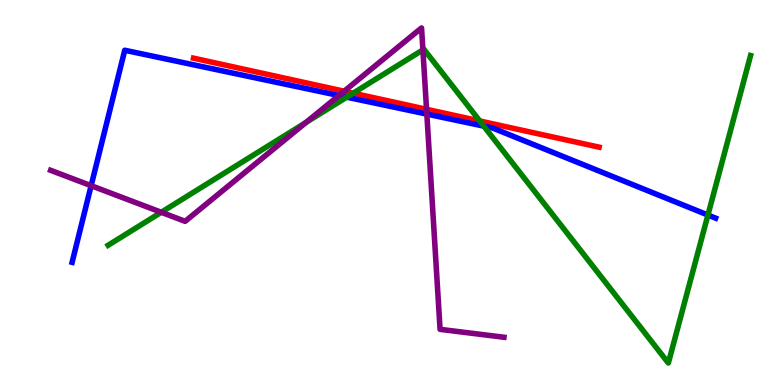[{'lines': ['blue', 'red'], 'intersections': []}, {'lines': ['green', 'red'], 'intersections': [{'x': 4.56, 'y': 7.58}, {'x': 6.19, 'y': 6.86}]}, {'lines': ['purple', 'red'], 'intersections': [{'x': 4.44, 'y': 7.63}, {'x': 5.5, 'y': 7.16}]}, {'lines': ['blue', 'green'], 'intersections': [{'x': 4.47, 'y': 7.48}, {'x': 6.24, 'y': 6.72}, {'x': 9.13, 'y': 4.41}]}, {'lines': ['blue', 'purple'], 'intersections': [{'x': 1.18, 'y': 5.18}, {'x': 4.37, 'y': 7.52}, {'x': 5.51, 'y': 7.04}]}, {'lines': ['green', 'purple'], 'intersections': [{'x': 2.08, 'y': 4.49}, {'x': 3.95, 'y': 6.82}, {'x': 5.46, 'y': 8.7}]}]